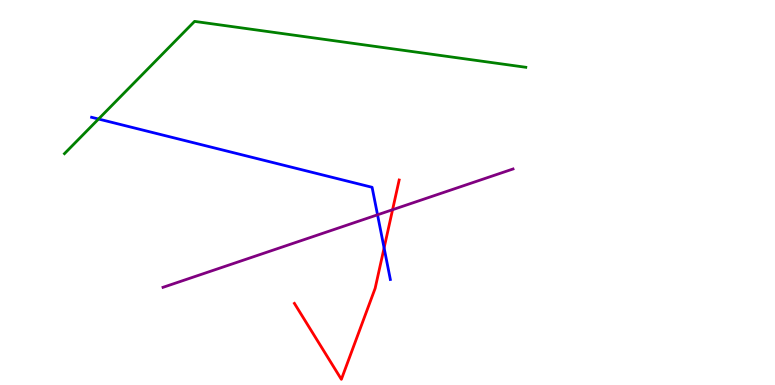[{'lines': ['blue', 'red'], 'intersections': [{'x': 4.96, 'y': 3.56}]}, {'lines': ['green', 'red'], 'intersections': []}, {'lines': ['purple', 'red'], 'intersections': [{'x': 5.07, 'y': 4.55}]}, {'lines': ['blue', 'green'], 'intersections': [{'x': 1.27, 'y': 6.91}]}, {'lines': ['blue', 'purple'], 'intersections': [{'x': 4.87, 'y': 4.42}]}, {'lines': ['green', 'purple'], 'intersections': []}]